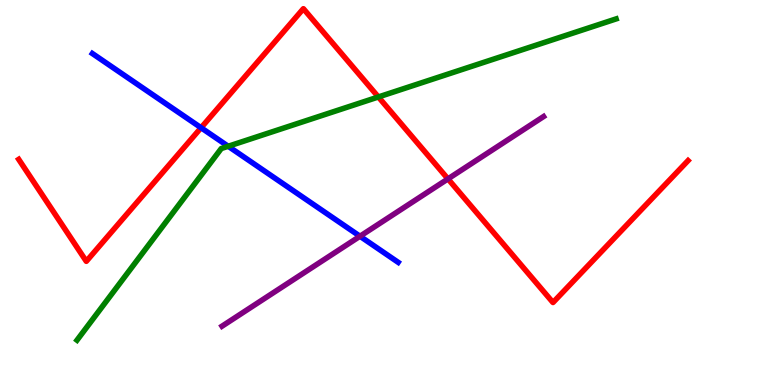[{'lines': ['blue', 'red'], 'intersections': [{'x': 2.59, 'y': 6.68}]}, {'lines': ['green', 'red'], 'intersections': [{'x': 4.88, 'y': 7.48}]}, {'lines': ['purple', 'red'], 'intersections': [{'x': 5.78, 'y': 5.35}]}, {'lines': ['blue', 'green'], 'intersections': [{'x': 2.94, 'y': 6.2}]}, {'lines': ['blue', 'purple'], 'intersections': [{'x': 4.64, 'y': 3.86}]}, {'lines': ['green', 'purple'], 'intersections': []}]